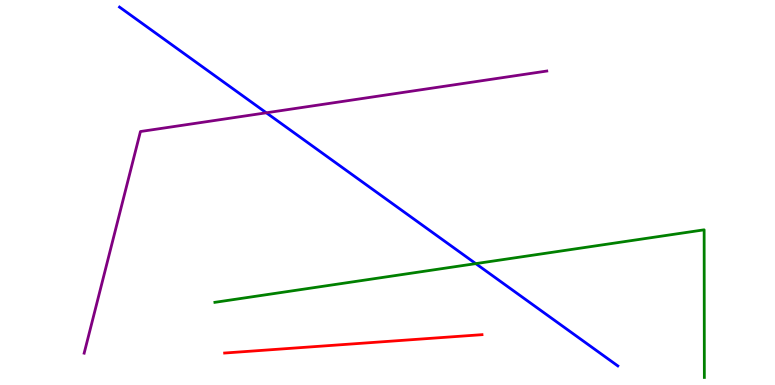[{'lines': ['blue', 'red'], 'intersections': []}, {'lines': ['green', 'red'], 'intersections': []}, {'lines': ['purple', 'red'], 'intersections': []}, {'lines': ['blue', 'green'], 'intersections': [{'x': 6.14, 'y': 3.15}]}, {'lines': ['blue', 'purple'], 'intersections': [{'x': 3.44, 'y': 7.07}]}, {'lines': ['green', 'purple'], 'intersections': []}]